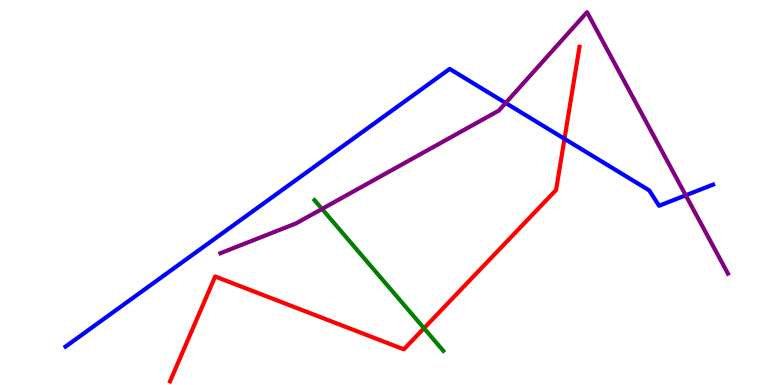[{'lines': ['blue', 'red'], 'intersections': [{'x': 7.28, 'y': 6.39}]}, {'lines': ['green', 'red'], 'intersections': [{'x': 5.47, 'y': 1.47}]}, {'lines': ['purple', 'red'], 'intersections': []}, {'lines': ['blue', 'green'], 'intersections': []}, {'lines': ['blue', 'purple'], 'intersections': [{'x': 6.52, 'y': 7.33}, {'x': 8.85, 'y': 4.93}]}, {'lines': ['green', 'purple'], 'intersections': [{'x': 4.16, 'y': 4.57}]}]